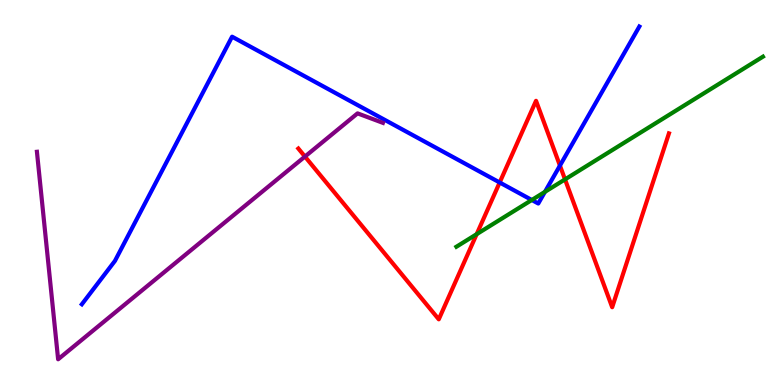[{'lines': ['blue', 'red'], 'intersections': [{'x': 6.45, 'y': 5.26}, {'x': 7.22, 'y': 5.7}]}, {'lines': ['green', 'red'], 'intersections': [{'x': 6.15, 'y': 3.92}, {'x': 7.29, 'y': 5.34}]}, {'lines': ['purple', 'red'], 'intersections': [{'x': 3.93, 'y': 5.93}]}, {'lines': ['blue', 'green'], 'intersections': [{'x': 6.86, 'y': 4.81}, {'x': 7.03, 'y': 5.02}]}, {'lines': ['blue', 'purple'], 'intersections': []}, {'lines': ['green', 'purple'], 'intersections': []}]